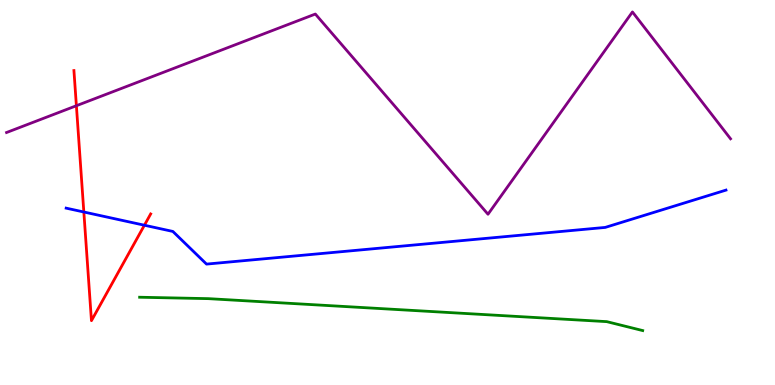[{'lines': ['blue', 'red'], 'intersections': [{'x': 1.08, 'y': 4.49}, {'x': 1.86, 'y': 4.15}]}, {'lines': ['green', 'red'], 'intersections': []}, {'lines': ['purple', 'red'], 'intersections': [{'x': 0.986, 'y': 7.25}]}, {'lines': ['blue', 'green'], 'intersections': []}, {'lines': ['blue', 'purple'], 'intersections': []}, {'lines': ['green', 'purple'], 'intersections': []}]